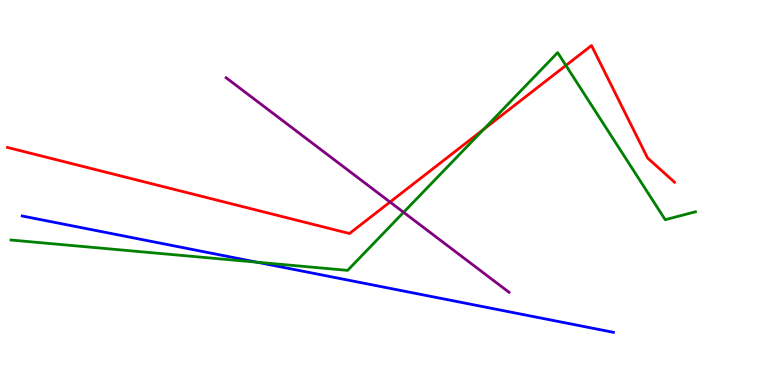[{'lines': ['blue', 'red'], 'intersections': []}, {'lines': ['green', 'red'], 'intersections': [{'x': 6.24, 'y': 6.64}, {'x': 7.3, 'y': 8.3}]}, {'lines': ['purple', 'red'], 'intersections': [{'x': 5.03, 'y': 4.75}]}, {'lines': ['blue', 'green'], 'intersections': [{'x': 3.32, 'y': 3.19}]}, {'lines': ['blue', 'purple'], 'intersections': []}, {'lines': ['green', 'purple'], 'intersections': [{'x': 5.21, 'y': 4.48}]}]